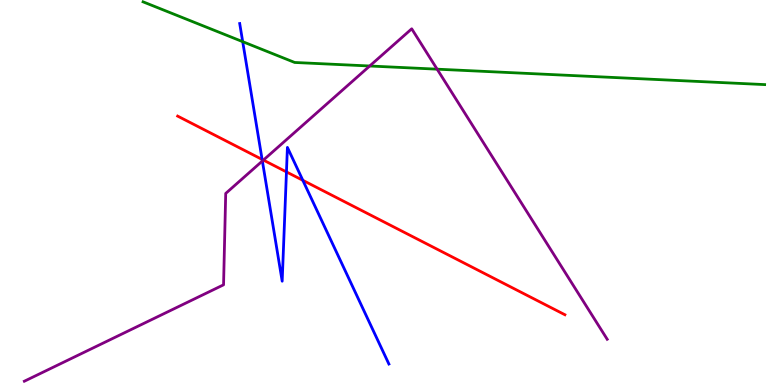[{'lines': ['blue', 'red'], 'intersections': [{'x': 3.38, 'y': 5.86}, {'x': 3.7, 'y': 5.53}, {'x': 3.91, 'y': 5.32}]}, {'lines': ['green', 'red'], 'intersections': []}, {'lines': ['purple', 'red'], 'intersections': [{'x': 3.4, 'y': 5.84}]}, {'lines': ['blue', 'green'], 'intersections': [{'x': 3.13, 'y': 8.92}]}, {'lines': ['blue', 'purple'], 'intersections': [{'x': 3.39, 'y': 5.82}]}, {'lines': ['green', 'purple'], 'intersections': [{'x': 4.77, 'y': 8.29}, {'x': 5.64, 'y': 8.2}]}]